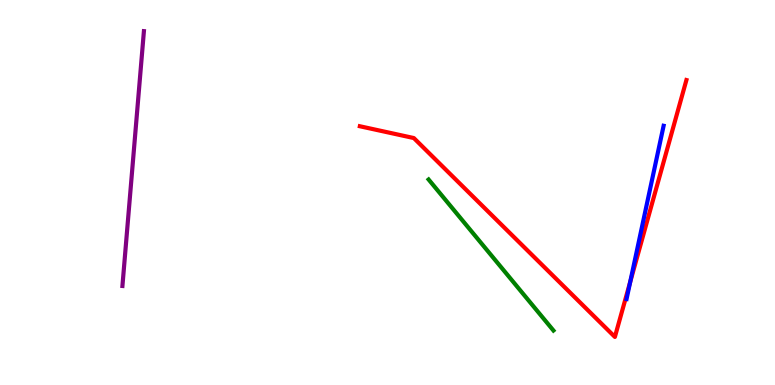[{'lines': ['blue', 'red'], 'intersections': [{'x': 8.13, 'y': 2.68}]}, {'lines': ['green', 'red'], 'intersections': []}, {'lines': ['purple', 'red'], 'intersections': []}, {'lines': ['blue', 'green'], 'intersections': []}, {'lines': ['blue', 'purple'], 'intersections': []}, {'lines': ['green', 'purple'], 'intersections': []}]